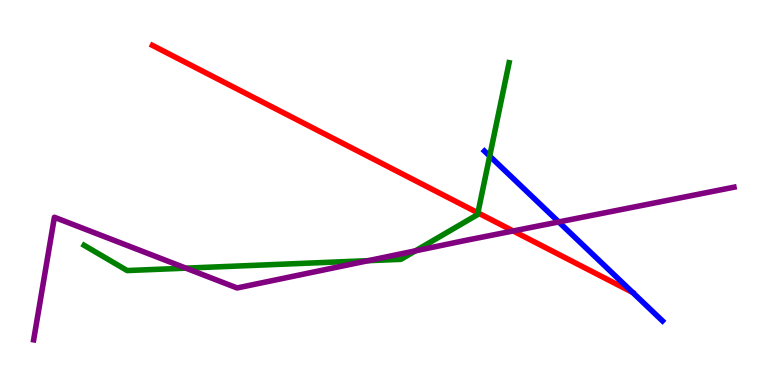[{'lines': ['blue', 'red'], 'intersections': [{'x': 8.16, 'y': 2.4}]}, {'lines': ['green', 'red'], 'intersections': [{'x': 6.17, 'y': 4.47}]}, {'lines': ['purple', 'red'], 'intersections': [{'x': 6.62, 'y': 4.0}]}, {'lines': ['blue', 'green'], 'intersections': [{'x': 6.32, 'y': 5.95}]}, {'lines': ['blue', 'purple'], 'intersections': [{'x': 7.21, 'y': 4.24}]}, {'lines': ['green', 'purple'], 'intersections': [{'x': 2.4, 'y': 3.03}, {'x': 4.75, 'y': 3.23}, {'x': 5.36, 'y': 3.48}]}]